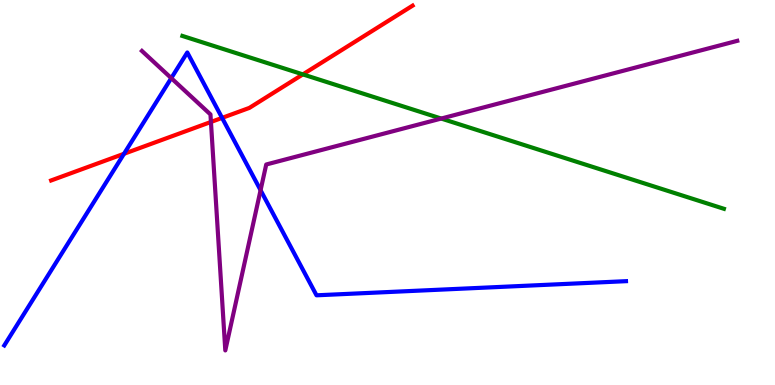[{'lines': ['blue', 'red'], 'intersections': [{'x': 1.6, 'y': 6.01}, {'x': 2.87, 'y': 6.94}]}, {'lines': ['green', 'red'], 'intersections': [{'x': 3.91, 'y': 8.07}]}, {'lines': ['purple', 'red'], 'intersections': [{'x': 2.72, 'y': 6.83}]}, {'lines': ['blue', 'green'], 'intersections': []}, {'lines': ['blue', 'purple'], 'intersections': [{'x': 2.21, 'y': 7.97}, {'x': 3.36, 'y': 5.06}]}, {'lines': ['green', 'purple'], 'intersections': [{'x': 5.69, 'y': 6.92}]}]